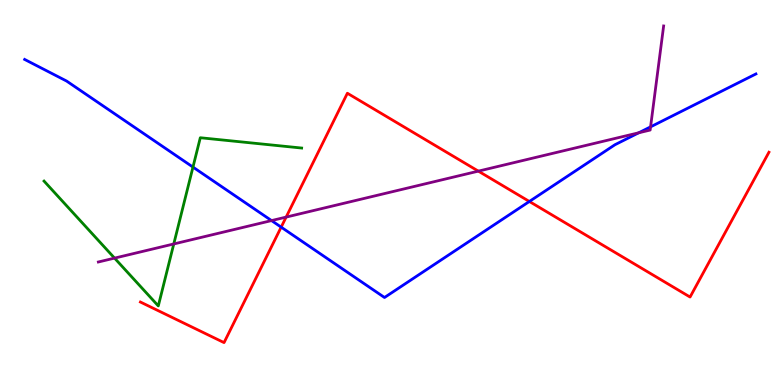[{'lines': ['blue', 'red'], 'intersections': [{'x': 3.63, 'y': 4.1}, {'x': 6.83, 'y': 4.77}]}, {'lines': ['green', 'red'], 'intersections': []}, {'lines': ['purple', 'red'], 'intersections': [{'x': 3.69, 'y': 4.36}, {'x': 6.17, 'y': 5.55}]}, {'lines': ['blue', 'green'], 'intersections': [{'x': 2.49, 'y': 5.66}]}, {'lines': ['blue', 'purple'], 'intersections': [{'x': 3.5, 'y': 4.27}, {'x': 8.24, 'y': 6.55}, {'x': 8.39, 'y': 6.71}]}, {'lines': ['green', 'purple'], 'intersections': [{'x': 1.48, 'y': 3.3}, {'x': 2.24, 'y': 3.66}]}]